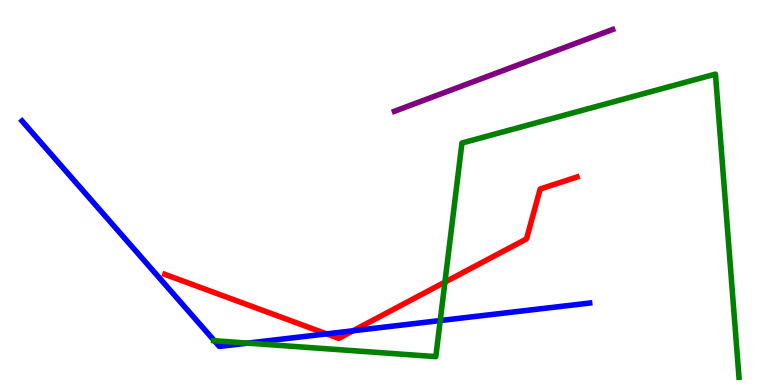[{'lines': ['blue', 'red'], 'intersections': [{'x': 4.21, 'y': 1.33}, {'x': 4.56, 'y': 1.41}]}, {'lines': ['green', 'red'], 'intersections': [{'x': 5.74, 'y': 2.67}]}, {'lines': ['purple', 'red'], 'intersections': []}, {'lines': ['blue', 'green'], 'intersections': [{'x': 2.77, 'y': 1.15}, {'x': 3.2, 'y': 1.09}, {'x': 5.68, 'y': 1.67}]}, {'lines': ['blue', 'purple'], 'intersections': []}, {'lines': ['green', 'purple'], 'intersections': []}]